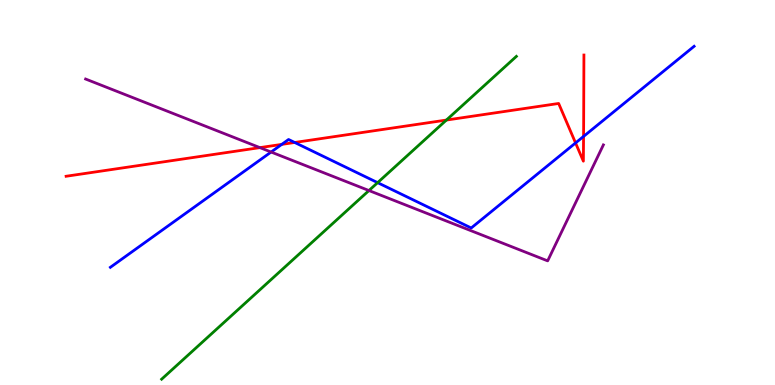[{'lines': ['blue', 'red'], 'intersections': [{'x': 3.64, 'y': 6.25}, {'x': 3.8, 'y': 6.3}, {'x': 7.43, 'y': 6.29}, {'x': 7.53, 'y': 6.46}]}, {'lines': ['green', 'red'], 'intersections': [{'x': 5.76, 'y': 6.88}]}, {'lines': ['purple', 'red'], 'intersections': [{'x': 3.35, 'y': 6.17}]}, {'lines': ['blue', 'green'], 'intersections': [{'x': 4.87, 'y': 5.26}]}, {'lines': ['blue', 'purple'], 'intersections': [{'x': 3.5, 'y': 6.05}]}, {'lines': ['green', 'purple'], 'intersections': [{'x': 4.76, 'y': 5.05}]}]